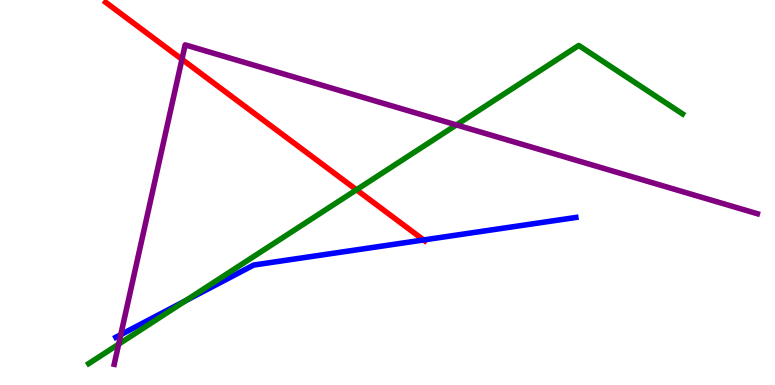[{'lines': ['blue', 'red'], 'intersections': [{'x': 5.47, 'y': 3.77}]}, {'lines': ['green', 'red'], 'intersections': [{'x': 4.6, 'y': 5.07}]}, {'lines': ['purple', 'red'], 'intersections': [{'x': 2.35, 'y': 8.46}]}, {'lines': ['blue', 'green'], 'intersections': [{'x': 2.39, 'y': 2.19}]}, {'lines': ['blue', 'purple'], 'intersections': [{'x': 1.56, 'y': 1.31}]}, {'lines': ['green', 'purple'], 'intersections': [{'x': 1.53, 'y': 1.06}, {'x': 5.89, 'y': 6.76}]}]